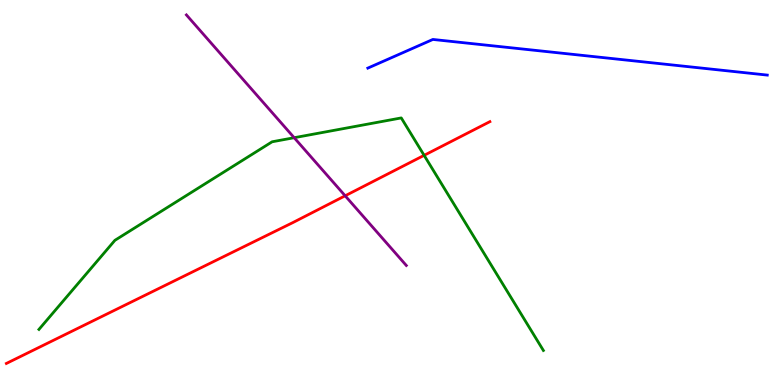[{'lines': ['blue', 'red'], 'intersections': []}, {'lines': ['green', 'red'], 'intersections': [{'x': 5.47, 'y': 5.97}]}, {'lines': ['purple', 'red'], 'intersections': [{'x': 4.45, 'y': 4.91}]}, {'lines': ['blue', 'green'], 'intersections': []}, {'lines': ['blue', 'purple'], 'intersections': []}, {'lines': ['green', 'purple'], 'intersections': [{'x': 3.8, 'y': 6.42}]}]